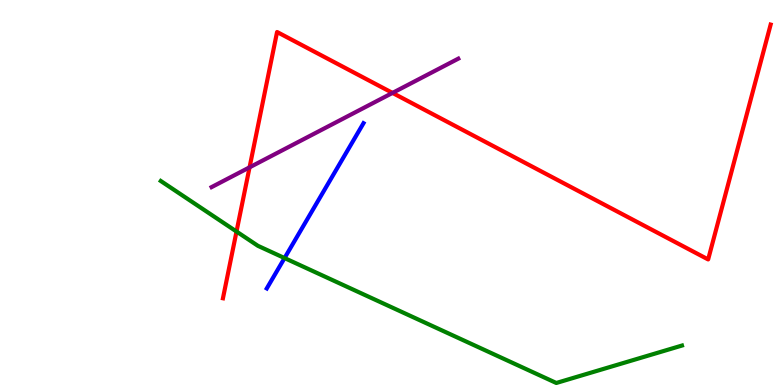[{'lines': ['blue', 'red'], 'intersections': []}, {'lines': ['green', 'red'], 'intersections': [{'x': 3.05, 'y': 3.99}]}, {'lines': ['purple', 'red'], 'intersections': [{'x': 3.22, 'y': 5.65}, {'x': 5.06, 'y': 7.59}]}, {'lines': ['blue', 'green'], 'intersections': [{'x': 3.67, 'y': 3.3}]}, {'lines': ['blue', 'purple'], 'intersections': []}, {'lines': ['green', 'purple'], 'intersections': []}]